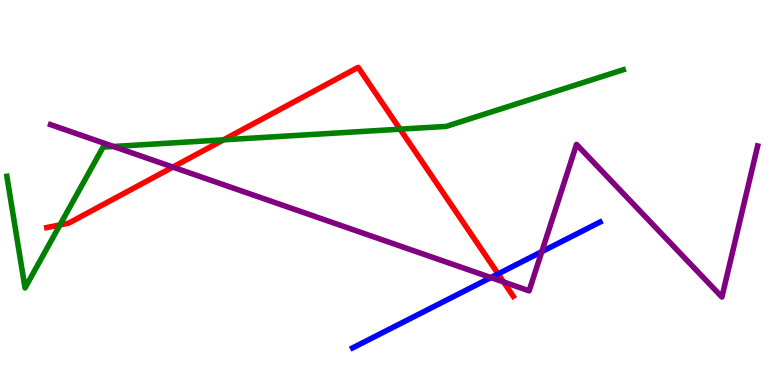[{'lines': ['blue', 'red'], 'intersections': [{'x': 6.43, 'y': 2.89}]}, {'lines': ['green', 'red'], 'intersections': [{'x': 0.773, 'y': 4.16}, {'x': 2.88, 'y': 6.37}, {'x': 5.16, 'y': 6.64}]}, {'lines': ['purple', 'red'], 'intersections': [{'x': 2.23, 'y': 5.66}, {'x': 6.5, 'y': 2.68}]}, {'lines': ['blue', 'green'], 'intersections': []}, {'lines': ['blue', 'purple'], 'intersections': [{'x': 6.33, 'y': 2.79}, {'x': 6.99, 'y': 3.46}]}, {'lines': ['green', 'purple'], 'intersections': [{'x': 1.46, 'y': 6.2}]}]